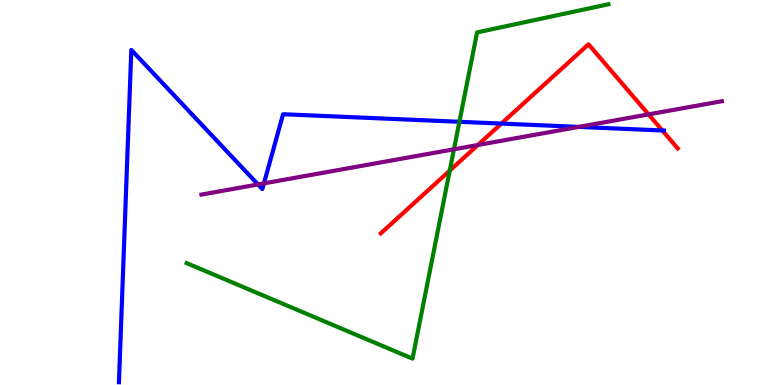[{'lines': ['blue', 'red'], 'intersections': [{'x': 6.47, 'y': 6.79}, {'x': 8.55, 'y': 6.61}]}, {'lines': ['green', 'red'], 'intersections': [{'x': 5.8, 'y': 5.57}]}, {'lines': ['purple', 'red'], 'intersections': [{'x': 6.17, 'y': 6.23}, {'x': 8.37, 'y': 7.03}]}, {'lines': ['blue', 'green'], 'intersections': [{'x': 5.93, 'y': 6.84}]}, {'lines': ['blue', 'purple'], 'intersections': [{'x': 3.33, 'y': 5.21}, {'x': 3.41, 'y': 5.24}, {'x': 7.47, 'y': 6.7}]}, {'lines': ['green', 'purple'], 'intersections': [{'x': 5.86, 'y': 6.12}]}]